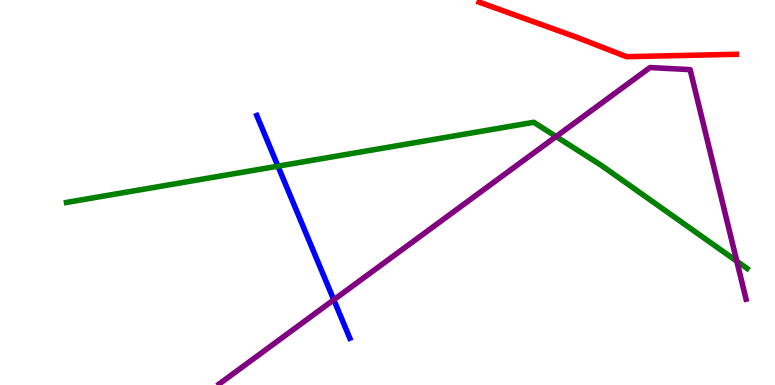[{'lines': ['blue', 'red'], 'intersections': []}, {'lines': ['green', 'red'], 'intersections': []}, {'lines': ['purple', 'red'], 'intersections': []}, {'lines': ['blue', 'green'], 'intersections': [{'x': 3.59, 'y': 5.68}]}, {'lines': ['blue', 'purple'], 'intersections': [{'x': 4.31, 'y': 2.21}]}, {'lines': ['green', 'purple'], 'intersections': [{'x': 7.18, 'y': 6.45}, {'x': 9.51, 'y': 3.22}]}]